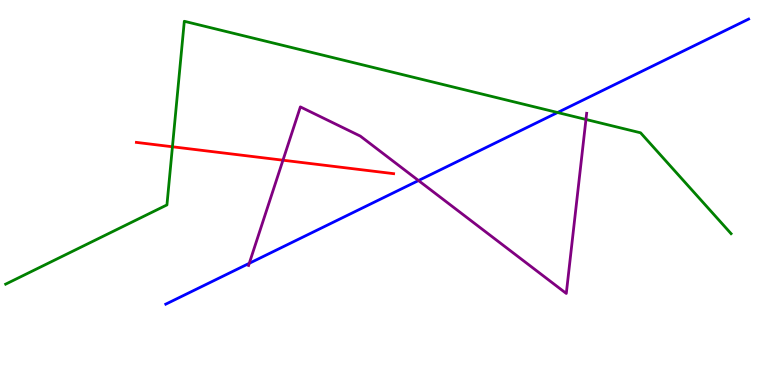[{'lines': ['blue', 'red'], 'intersections': []}, {'lines': ['green', 'red'], 'intersections': [{'x': 2.23, 'y': 6.19}]}, {'lines': ['purple', 'red'], 'intersections': [{'x': 3.65, 'y': 5.84}]}, {'lines': ['blue', 'green'], 'intersections': [{'x': 7.19, 'y': 7.08}]}, {'lines': ['blue', 'purple'], 'intersections': [{'x': 3.22, 'y': 3.16}, {'x': 5.4, 'y': 5.31}]}, {'lines': ['green', 'purple'], 'intersections': [{'x': 7.56, 'y': 6.9}]}]